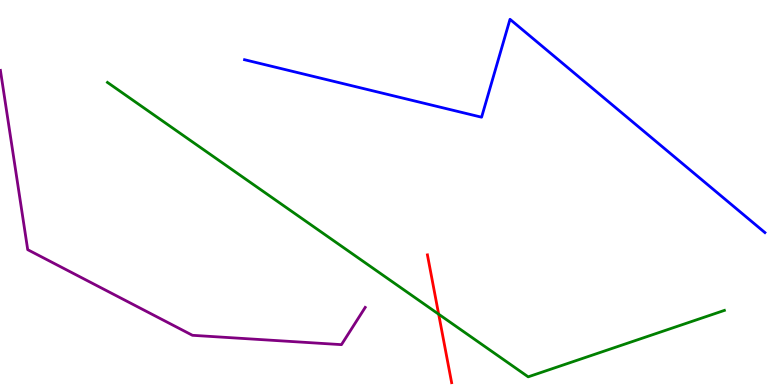[{'lines': ['blue', 'red'], 'intersections': []}, {'lines': ['green', 'red'], 'intersections': [{'x': 5.66, 'y': 1.84}]}, {'lines': ['purple', 'red'], 'intersections': []}, {'lines': ['blue', 'green'], 'intersections': []}, {'lines': ['blue', 'purple'], 'intersections': []}, {'lines': ['green', 'purple'], 'intersections': []}]